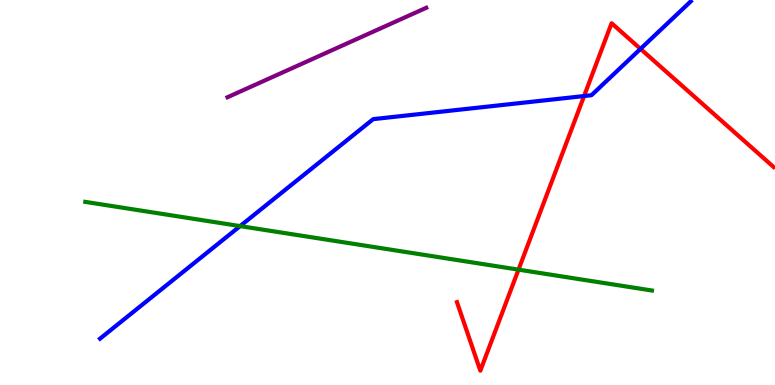[{'lines': ['blue', 'red'], 'intersections': [{'x': 7.54, 'y': 7.51}, {'x': 8.26, 'y': 8.73}]}, {'lines': ['green', 'red'], 'intersections': [{'x': 6.69, 'y': 3.0}]}, {'lines': ['purple', 'red'], 'intersections': []}, {'lines': ['blue', 'green'], 'intersections': [{'x': 3.1, 'y': 4.13}]}, {'lines': ['blue', 'purple'], 'intersections': []}, {'lines': ['green', 'purple'], 'intersections': []}]